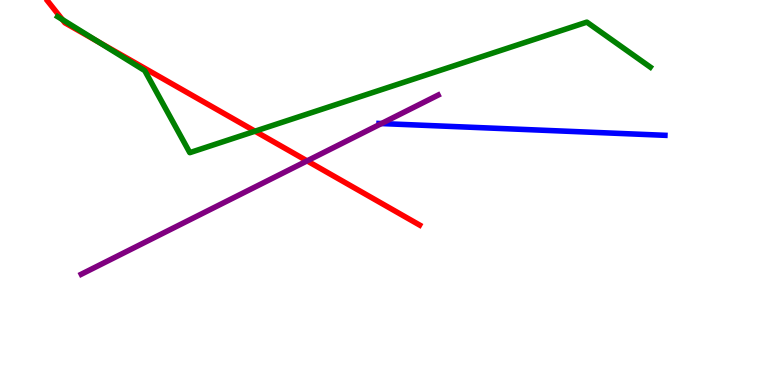[{'lines': ['blue', 'red'], 'intersections': []}, {'lines': ['green', 'red'], 'intersections': [{'x': 0.805, 'y': 9.49}, {'x': 1.27, 'y': 8.91}, {'x': 3.29, 'y': 6.59}]}, {'lines': ['purple', 'red'], 'intersections': [{'x': 3.96, 'y': 5.82}]}, {'lines': ['blue', 'green'], 'intersections': []}, {'lines': ['blue', 'purple'], 'intersections': [{'x': 4.92, 'y': 6.79}]}, {'lines': ['green', 'purple'], 'intersections': []}]